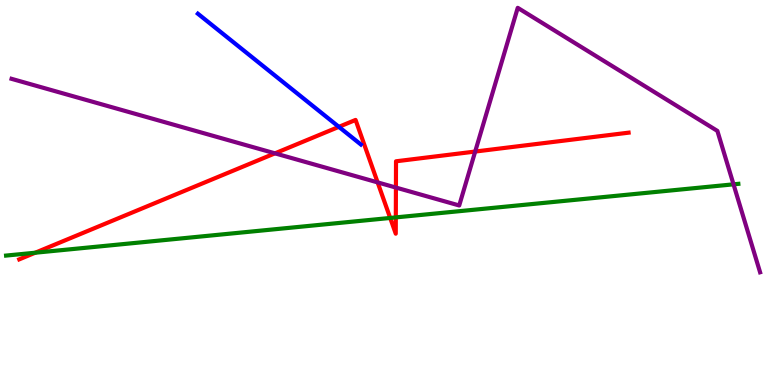[{'lines': ['blue', 'red'], 'intersections': [{'x': 4.37, 'y': 6.71}]}, {'lines': ['green', 'red'], 'intersections': [{'x': 0.455, 'y': 3.44}, {'x': 5.03, 'y': 4.34}, {'x': 5.11, 'y': 4.35}]}, {'lines': ['purple', 'red'], 'intersections': [{'x': 3.55, 'y': 6.02}, {'x': 4.87, 'y': 5.26}, {'x': 5.11, 'y': 5.13}, {'x': 6.13, 'y': 6.06}]}, {'lines': ['blue', 'green'], 'intersections': []}, {'lines': ['blue', 'purple'], 'intersections': []}, {'lines': ['green', 'purple'], 'intersections': [{'x': 9.46, 'y': 5.21}]}]